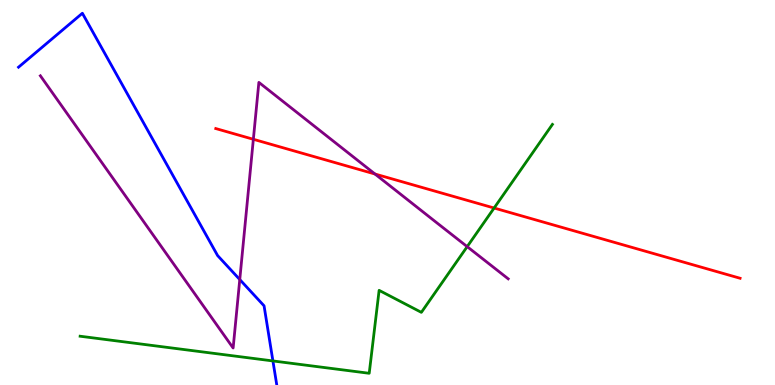[{'lines': ['blue', 'red'], 'intersections': []}, {'lines': ['green', 'red'], 'intersections': [{'x': 6.38, 'y': 4.6}]}, {'lines': ['purple', 'red'], 'intersections': [{'x': 3.27, 'y': 6.38}, {'x': 4.84, 'y': 5.48}]}, {'lines': ['blue', 'green'], 'intersections': [{'x': 3.52, 'y': 0.625}]}, {'lines': ['blue', 'purple'], 'intersections': [{'x': 3.09, 'y': 2.74}]}, {'lines': ['green', 'purple'], 'intersections': [{'x': 6.03, 'y': 3.59}]}]